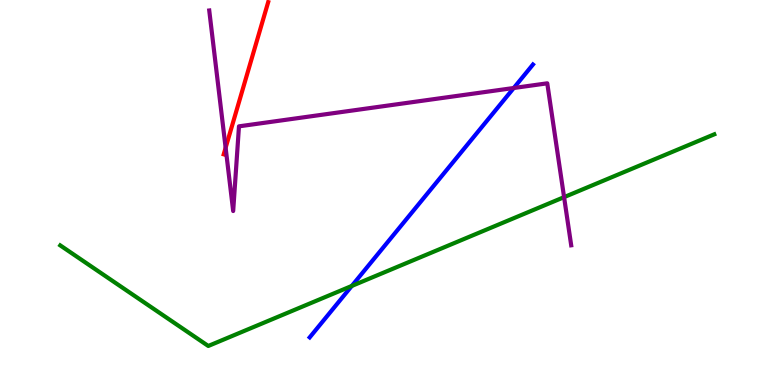[{'lines': ['blue', 'red'], 'intersections': []}, {'lines': ['green', 'red'], 'intersections': []}, {'lines': ['purple', 'red'], 'intersections': [{'x': 2.91, 'y': 6.16}]}, {'lines': ['blue', 'green'], 'intersections': [{'x': 4.54, 'y': 2.57}]}, {'lines': ['blue', 'purple'], 'intersections': [{'x': 6.63, 'y': 7.71}]}, {'lines': ['green', 'purple'], 'intersections': [{'x': 7.28, 'y': 4.88}]}]